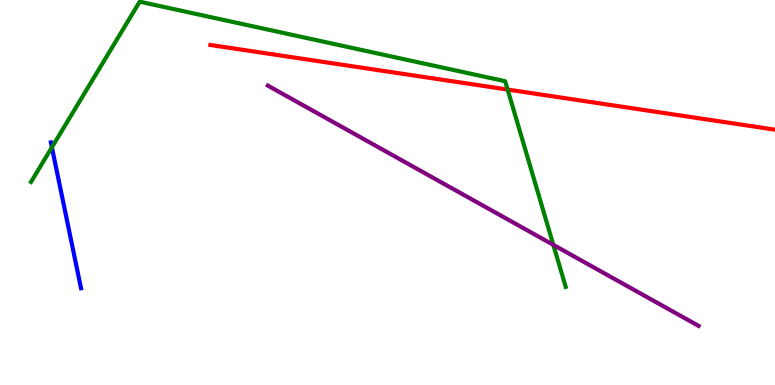[{'lines': ['blue', 'red'], 'intersections': []}, {'lines': ['green', 'red'], 'intersections': [{'x': 6.55, 'y': 7.67}]}, {'lines': ['purple', 'red'], 'intersections': []}, {'lines': ['blue', 'green'], 'intersections': [{'x': 0.669, 'y': 6.17}]}, {'lines': ['blue', 'purple'], 'intersections': []}, {'lines': ['green', 'purple'], 'intersections': [{'x': 7.14, 'y': 3.64}]}]